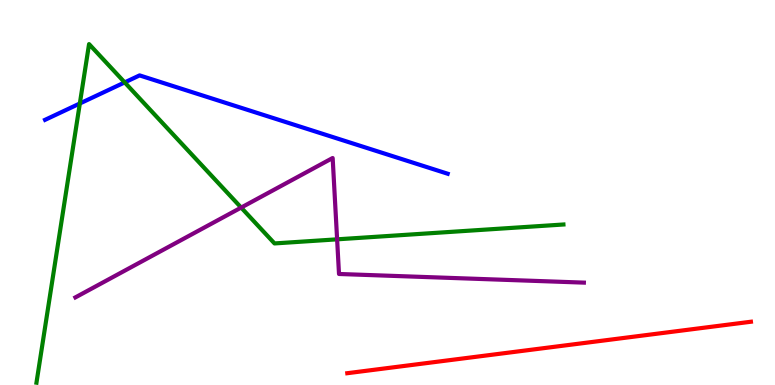[{'lines': ['blue', 'red'], 'intersections': []}, {'lines': ['green', 'red'], 'intersections': []}, {'lines': ['purple', 'red'], 'intersections': []}, {'lines': ['blue', 'green'], 'intersections': [{'x': 1.03, 'y': 7.31}, {'x': 1.61, 'y': 7.86}]}, {'lines': ['blue', 'purple'], 'intersections': []}, {'lines': ['green', 'purple'], 'intersections': [{'x': 3.11, 'y': 4.61}, {'x': 4.35, 'y': 3.78}]}]